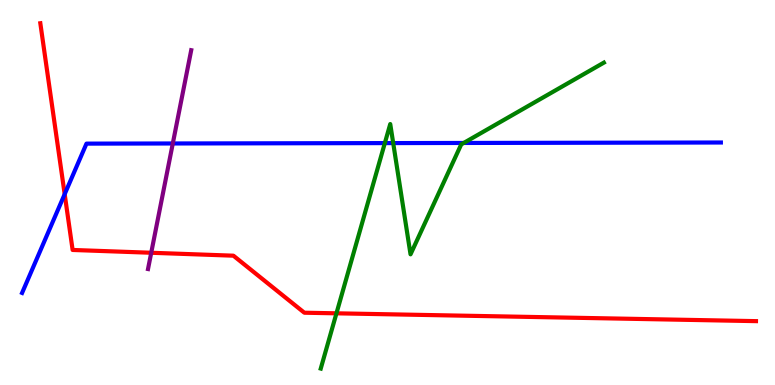[{'lines': ['blue', 'red'], 'intersections': [{'x': 0.835, 'y': 4.96}]}, {'lines': ['green', 'red'], 'intersections': [{'x': 4.34, 'y': 1.86}]}, {'lines': ['purple', 'red'], 'intersections': [{'x': 1.95, 'y': 3.43}]}, {'lines': ['blue', 'green'], 'intersections': [{'x': 4.97, 'y': 6.28}, {'x': 5.07, 'y': 6.28}, {'x': 5.98, 'y': 6.29}]}, {'lines': ['blue', 'purple'], 'intersections': [{'x': 2.23, 'y': 6.27}]}, {'lines': ['green', 'purple'], 'intersections': []}]